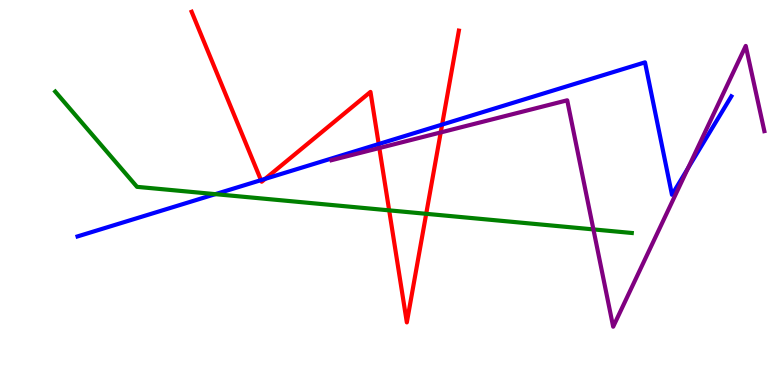[{'lines': ['blue', 'red'], 'intersections': [{'x': 3.37, 'y': 5.32}, {'x': 3.42, 'y': 5.35}, {'x': 4.89, 'y': 6.26}, {'x': 5.7, 'y': 6.76}]}, {'lines': ['green', 'red'], 'intersections': [{'x': 5.02, 'y': 4.54}, {'x': 5.5, 'y': 4.45}]}, {'lines': ['purple', 'red'], 'intersections': [{'x': 4.89, 'y': 6.16}, {'x': 5.69, 'y': 6.56}]}, {'lines': ['blue', 'green'], 'intersections': [{'x': 2.78, 'y': 4.96}]}, {'lines': ['blue', 'purple'], 'intersections': [{'x': 8.88, 'y': 5.63}]}, {'lines': ['green', 'purple'], 'intersections': [{'x': 7.66, 'y': 4.04}]}]